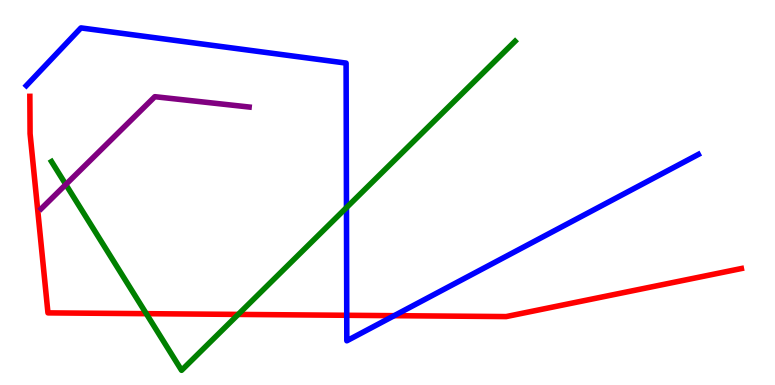[{'lines': ['blue', 'red'], 'intersections': [{'x': 4.47, 'y': 1.81}, {'x': 5.09, 'y': 1.8}]}, {'lines': ['green', 'red'], 'intersections': [{'x': 1.89, 'y': 1.85}, {'x': 3.07, 'y': 1.83}]}, {'lines': ['purple', 'red'], 'intersections': []}, {'lines': ['blue', 'green'], 'intersections': [{'x': 4.47, 'y': 4.61}]}, {'lines': ['blue', 'purple'], 'intersections': []}, {'lines': ['green', 'purple'], 'intersections': [{'x': 0.849, 'y': 5.21}]}]